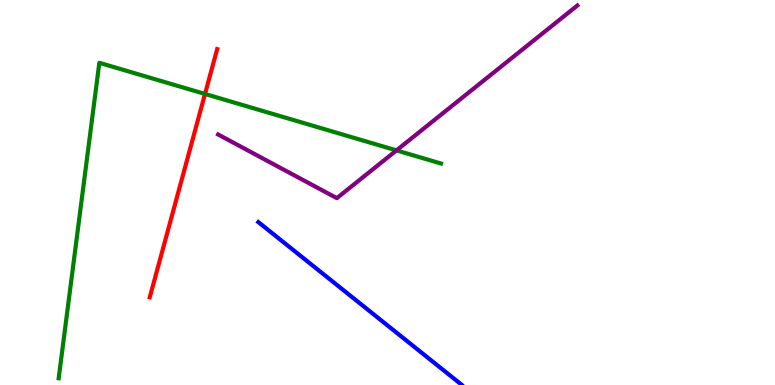[{'lines': ['blue', 'red'], 'intersections': []}, {'lines': ['green', 'red'], 'intersections': [{'x': 2.65, 'y': 7.56}]}, {'lines': ['purple', 'red'], 'intersections': []}, {'lines': ['blue', 'green'], 'intersections': []}, {'lines': ['blue', 'purple'], 'intersections': []}, {'lines': ['green', 'purple'], 'intersections': [{'x': 5.12, 'y': 6.09}]}]